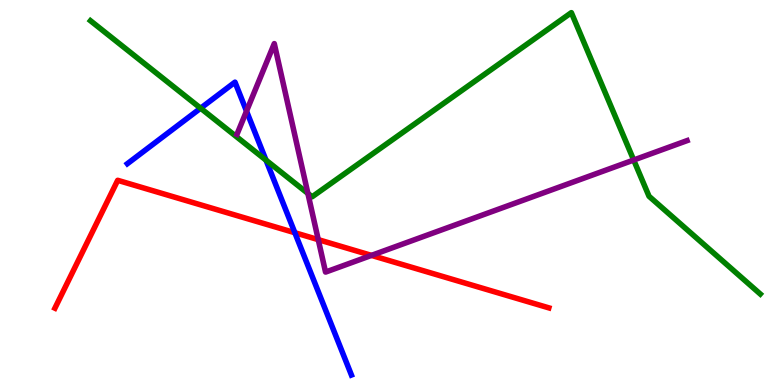[{'lines': ['blue', 'red'], 'intersections': [{'x': 3.8, 'y': 3.96}]}, {'lines': ['green', 'red'], 'intersections': []}, {'lines': ['purple', 'red'], 'intersections': [{'x': 4.11, 'y': 3.78}, {'x': 4.79, 'y': 3.37}]}, {'lines': ['blue', 'green'], 'intersections': [{'x': 2.59, 'y': 7.19}, {'x': 3.43, 'y': 5.84}]}, {'lines': ['blue', 'purple'], 'intersections': [{'x': 3.18, 'y': 7.11}]}, {'lines': ['green', 'purple'], 'intersections': [{'x': 3.97, 'y': 4.98}, {'x': 8.18, 'y': 5.84}]}]